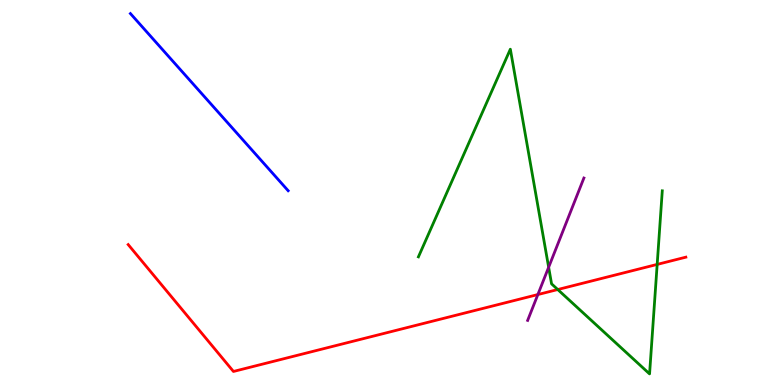[{'lines': ['blue', 'red'], 'intersections': []}, {'lines': ['green', 'red'], 'intersections': [{'x': 7.2, 'y': 2.48}, {'x': 8.48, 'y': 3.13}]}, {'lines': ['purple', 'red'], 'intersections': [{'x': 6.94, 'y': 2.35}]}, {'lines': ['blue', 'green'], 'intersections': []}, {'lines': ['blue', 'purple'], 'intersections': []}, {'lines': ['green', 'purple'], 'intersections': [{'x': 7.08, 'y': 3.06}]}]